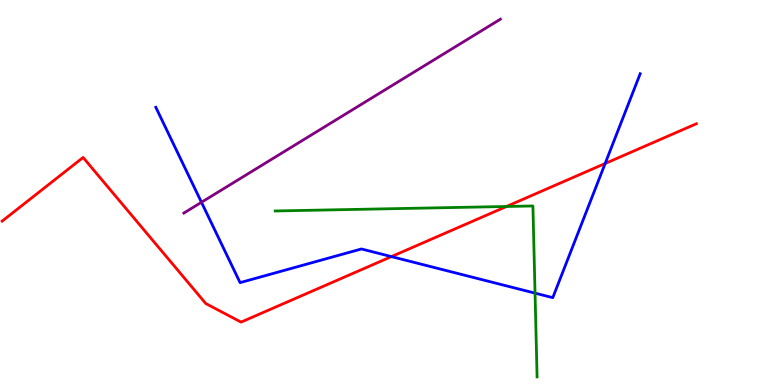[{'lines': ['blue', 'red'], 'intersections': [{'x': 5.05, 'y': 3.33}, {'x': 7.81, 'y': 5.75}]}, {'lines': ['green', 'red'], 'intersections': [{'x': 6.54, 'y': 4.64}]}, {'lines': ['purple', 'red'], 'intersections': []}, {'lines': ['blue', 'green'], 'intersections': [{'x': 6.9, 'y': 2.39}]}, {'lines': ['blue', 'purple'], 'intersections': [{'x': 2.6, 'y': 4.75}]}, {'lines': ['green', 'purple'], 'intersections': []}]